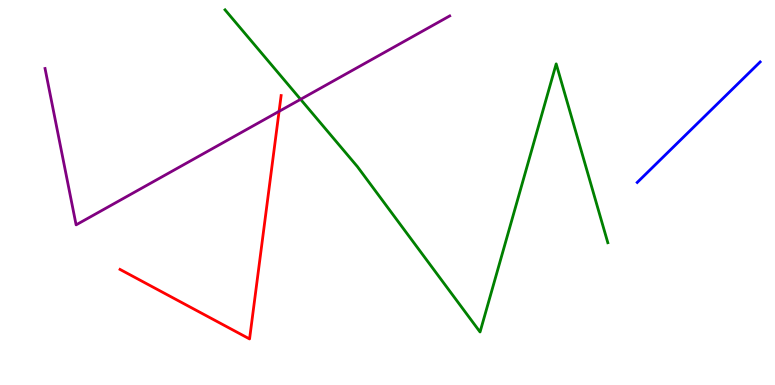[{'lines': ['blue', 'red'], 'intersections': []}, {'lines': ['green', 'red'], 'intersections': []}, {'lines': ['purple', 'red'], 'intersections': [{'x': 3.6, 'y': 7.11}]}, {'lines': ['blue', 'green'], 'intersections': []}, {'lines': ['blue', 'purple'], 'intersections': []}, {'lines': ['green', 'purple'], 'intersections': [{'x': 3.88, 'y': 7.42}]}]